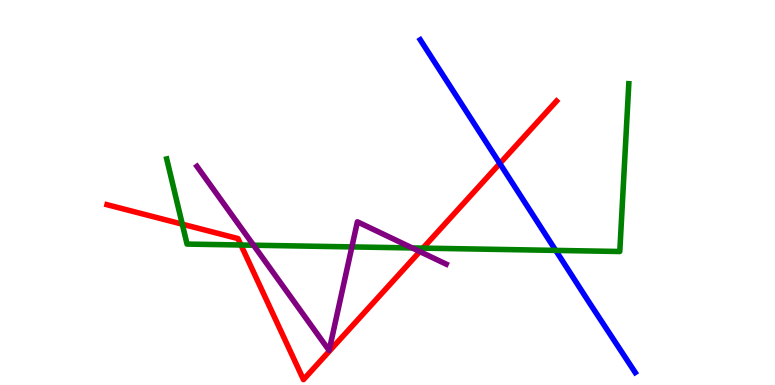[{'lines': ['blue', 'red'], 'intersections': [{'x': 6.45, 'y': 5.75}]}, {'lines': ['green', 'red'], 'intersections': [{'x': 2.35, 'y': 4.18}, {'x': 3.11, 'y': 3.64}, {'x': 5.46, 'y': 3.56}]}, {'lines': ['purple', 'red'], 'intersections': [{'x': 5.42, 'y': 3.47}]}, {'lines': ['blue', 'green'], 'intersections': [{'x': 7.17, 'y': 3.5}]}, {'lines': ['blue', 'purple'], 'intersections': []}, {'lines': ['green', 'purple'], 'intersections': [{'x': 3.27, 'y': 3.63}, {'x': 4.54, 'y': 3.59}, {'x': 5.32, 'y': 3.56}]}]